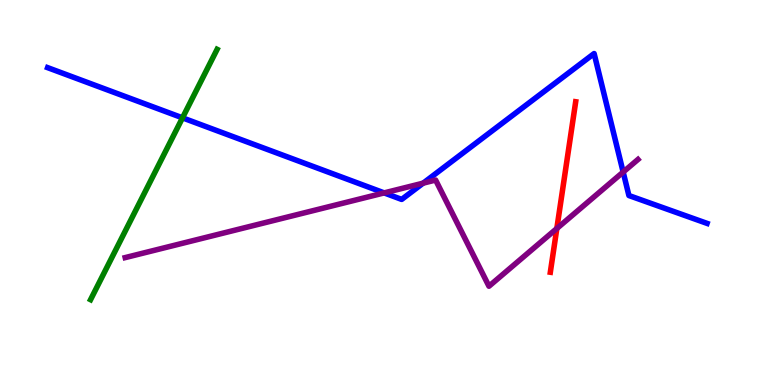[{'lines': ['blue', 'red'], 'intersections': []}, {'lines': ['green', 'red'], 'intersections': []}, {'lines': ['purple', 'red'], 'intersections': [{'x': 7.18, 'y': 4.07}]}, {'lines': ['blue', 'green'], 'intersections': [{'x': 2.35, 'y': 6.94}]}, {'lines': ['blue', 'purple'], 'intersections': [{'x': 4.96, 'y': 4.99}, {'x': 5.46, 'y': 5.24}, {'x': 8.04, 'y': 5.53}]}, {'lines': ['green', 'purple'], 'intersections': []}]